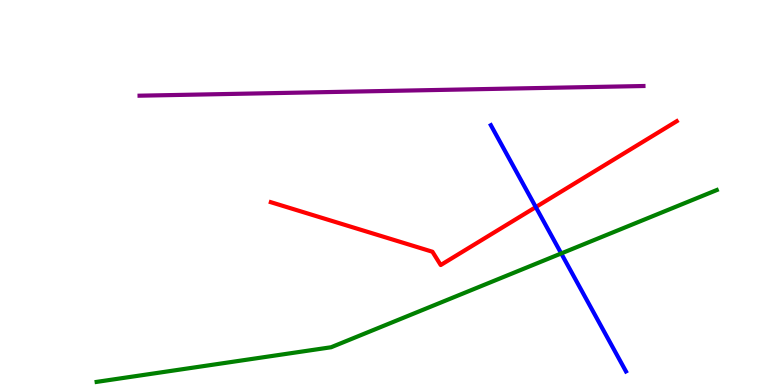[{'lines': ['blue', 'red'], 'intersections': [{'x': 6.91, 'y': 4.62}]}, {'lines': ['green', 'red'], 'intersections': []}, {'lines': ['purple', 'red'], 'intersections': []}, {'lines': ['blue', 'green'], 'intersections': [{'x': 7.24, 'y': 3.42}]}, {'lines': ['blue', 'purple'], 'intersections': []}, {'lines': ['green', 'purple'], 'intersections': []}]